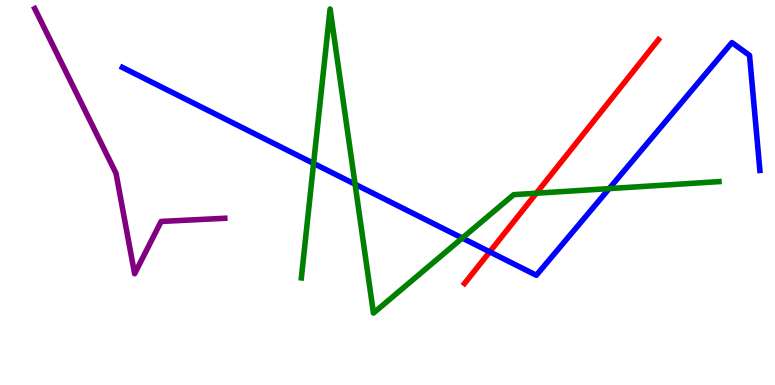[{'lines': ['blue', 'red'], 'intersections': [{'x': 6.32, 'y': 3.46}]}, {'lines': ['green', 'red'], 'intersections': [{'x': 6.92, 'y': 4.98}]}, {'lines': ['purple', 'red'], 'intersections': []}, {'lines': ['blue', 'green'], 'intersections': [{'x': 4.05, 'y': 5.76}, {'x': 4.58, 'y': 5.21}, {'x': 5.96, 'y': 3.82}, {'x': 7.86, 'y': 5.1}]}, {'lines': ['blue', 'purple'], 'intersections': []}, {'lines': ['green', 'purple'], 'intersections': []}]